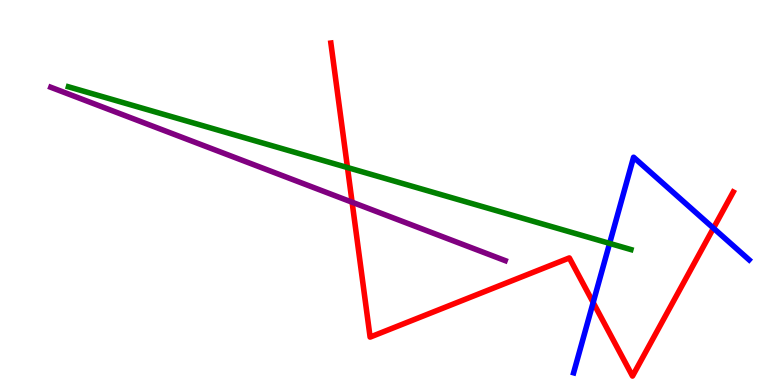[{'lines': ['blue', 'red'], 'intersections': [{'x': 7.65, 'y': 2.14}, {'x': 9.21, 'y': 4.07}]}, {'lines': ['green', 'red'], 'intersections': [{'x': 4.48, 'y': 5.65}]}, {'lines': ['purple', 'red'], 'intersections': [{'x': 4.54, 'y': 4.75}]}, {'lines': ['blue', 'green'], 'intersections': [{'x': 7.87, 'y': 3.68}]}, {'lines': ['blue', 'purple'], 'intersections': []}, {'lines': ['green', 'purple'], 'intersections': []}]